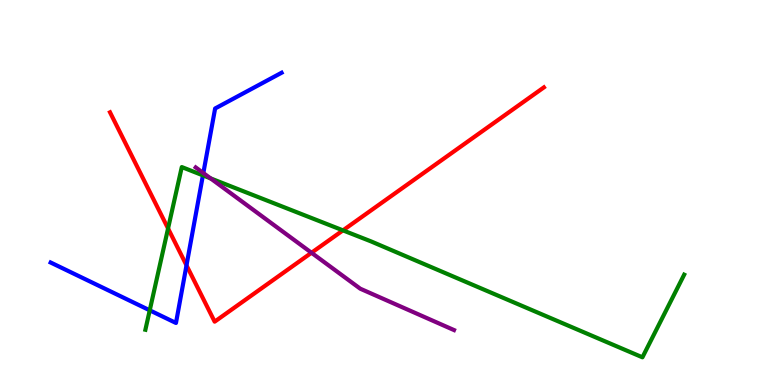[{'lines': ['blue', 'red'], 'intersections': [{'x': 2.41, 'y': 3.11}]}, {'lines': ['green', 'red'], 'intersections': [{'x': 2.17, 'y': 4.07}, {'x': 4.43, 'y': 4.02}]}, {'lines': ['purple', 'red'], 'intersections': [{'x': 4.02, 'y': 3.43}]}, {'lines': ['blue', 'green'], 'intersections': [{'x': 1.93, 'y': 1.94}, {'x': 2.62, 'y': 5.45}]}, {'lines': ['blue', 'purple'], 'intersections': [{'x': 2.62, 'y': 5.51}]}, {'lines': ['green', 'purple'], 'intersections': [{'x': 2.72, 'y': 5.37}]}]